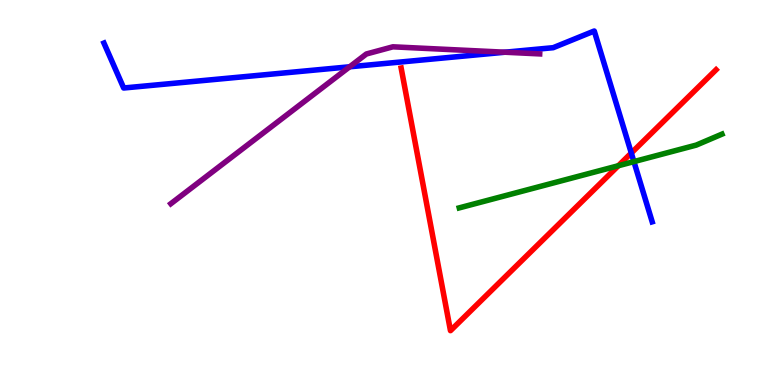[{'lines': ['blue', 'red'], 'intersections': [{'x': 8.15, 'y': 6.03}]}, {'lines': ['green', 'red'], 'intersections': [{'x': 7.98, 'y': 5.7}]}, {'lines': ['purple', 'red'], 'intersections': []}, {'lines': ['blue', 'green'], 'intersections': [{'x': 8.18, 'y': 5.8}]}, {'lines': ['blue', 'purple'], 'intersections': [{'x': 4.51, 'y': 8.27}, {'x': 6.52, 'y': 8.64}]}, {'lines': ['green', 'purple'], 'intersections': []}]